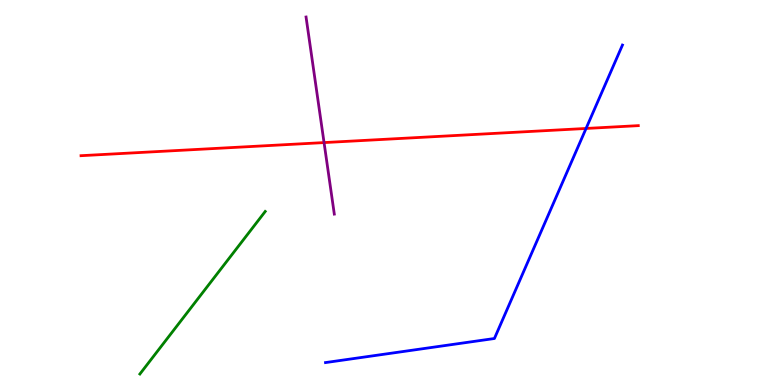[{'lines': ['blue', 'red'], 'intersections': [{'x': 7.56, 'y': 6.66}]}, {'lines': ['green', 'red'], 'intersections': []}, {'lines': ['purple', 'red'], 'intersections': [{'x': 4.18, 'y': 6.3}]}, {'lines': ['blue', 'green'], 'intersections': []}, {'lines': ['blue', 'purple'], 'intersections': []}, {'lines': ['green', 'purple'], 'intersections': []}]